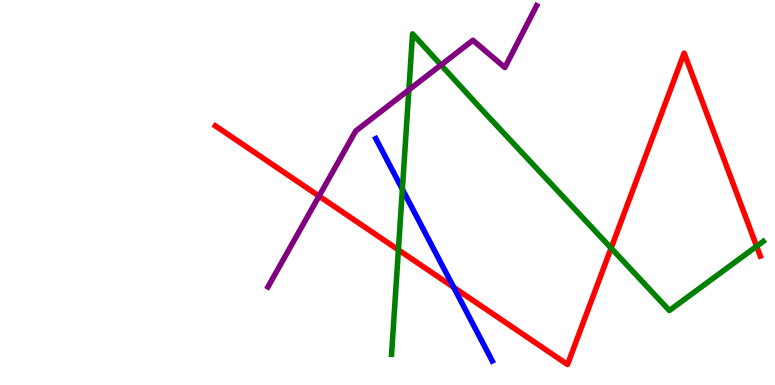[{'lines': ['blue', 'red'], 'intersections': [{'x': 5.85, 'y': 2.54}]}, {'lines': ['green', 'red'], 'intersections': [{'x': 5.14, 'y': 3.51}, {'x': 7.89, 'y': 3.56}, {'x': 9.76, 'y': 3.6}]}, {'lines': ['purple', 'red'], 'intersections': [{'x': 4.12, 'y': 4.91}]}, {'lines': ['blue', 'green'], 'intersections': [{'x': 5.19, 'y': 5.08}]}, {'lines': ['blue', 'purple'], 'intersections': []}, {'lines': ['green', 'purple'], 'intersections': [{'x': 5.28, 'y': 7.67}, {'x': 5.69, 'y': 8.31}]}]